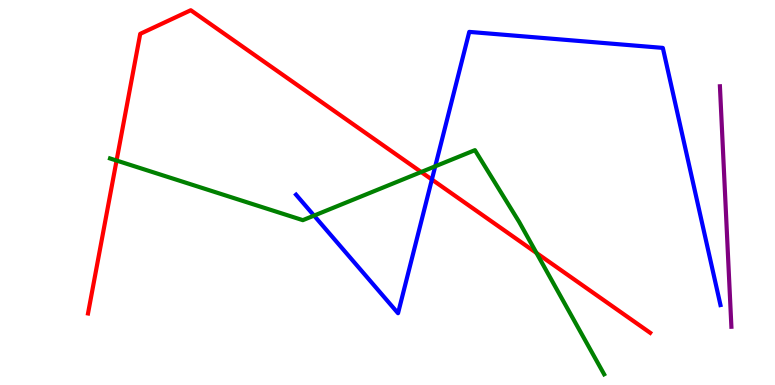[{'lines': ['blue', 'red'], 'intersections': [{'x': 5.57, 'y': 5.34}]}, {'lines': ['green', 'red'], 'intersections': [{'x': 1.5, 'y': 5.83}, {'x': 5.43, 'y': 5.53}, {'x': 6.92, 'y': 3.43}]}, {'lines': ['purple', 'red'], 'intersections': []}, {'lines': ['blue', 'green'], 'intersections': [{'x': 4.05, 'y': 4.4}, {'x': 5.62, 'y': 5.68}]}, {'lines': ['blue', 'purple'], 'intersections': []}, {'lines': ['green', 'purple'], 'intersections': []}]